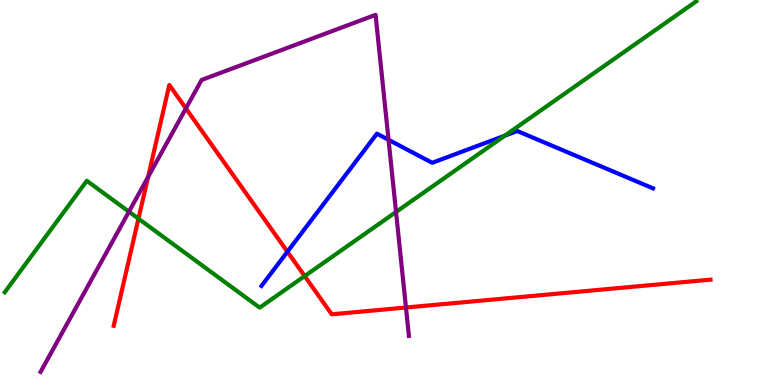[{'lines': ['blue', 'red'], 'intersections': [{'x': 3.71, 'y': 3.46}]}, {'lines': ['green', 'red'], 'intersections': [{'x': 1.79, 'y': 4.32}, {'x': 3.93, 'y': 2.83}]}, {'lines': ['purple', 'red'], 'intersections': [{'x': 1.91, 'y': 5.4}, {'x': 2.4, 'y': 7.18}, {'x': 5.24, 'y': 2.01}]}, {'lines': ['blue', 'green'], 'intersections': [{'x': 6.51, 'y': 6.48}]}, {'lines': ['blue', 'purple'], 'intersections': [{'x': 5.01, 'y': 6.37}]}, {'lines': ['green', 'purple'], 'intersections': [{'x': 1.66, 'y': 4.5}, {'x': 5.11, 'y': 4.49}]}]